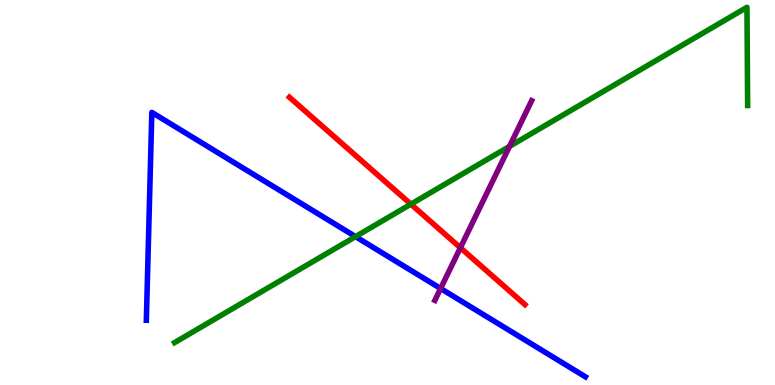[{'lines': ['blue', 'red'], 'intersections': []}, {'lines': ['green', 'red'], 'intersections': [{'x': 5.3, 'y': 4.7}]}, {'lines': ['purple', 'red'], 'intersections': [{'x': 5.94, 'y': 3.57}]}, {'lines': ['blue', 'green'], 'intersections': [{'x': 4.59, 'y': 3.85}]}, {'lines': ['blue', 'purple'], 'intersections': [{'x': 5.69, 'y': 2.51}]}, {'lines': ['green', 'purple'], 'intersections': [{'x': 6.57, 'y': 6.2}]}]